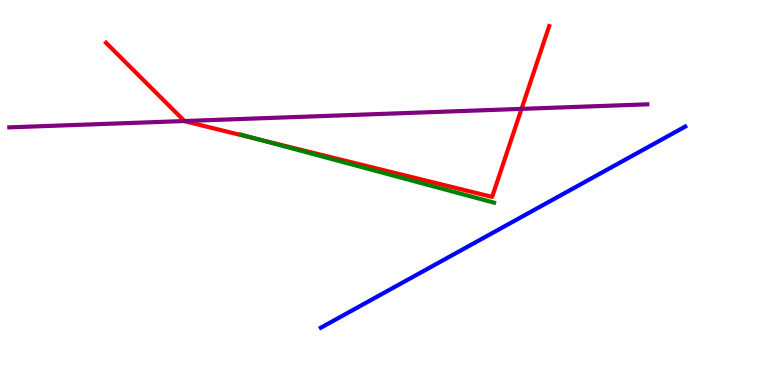[{'lines': ['blue', 'red'], 'intersections': []}, {'lines': ['green', 'red'], 'intersections': [{'x': 3.35, 'y': 6.37}]}, {'lines': ['purple', 'red'], 'intersections': [{'x': 2.38, 'y': 6.86}, {'x': 6.73, 'y': 7.17}]}, {'lines': ['blue', 'green'], 'intersections': []}, {'lines': ['blue', 'purple'], 'intersections': []}, {'lines': ['green', 'purple'], 'intersections': []}]